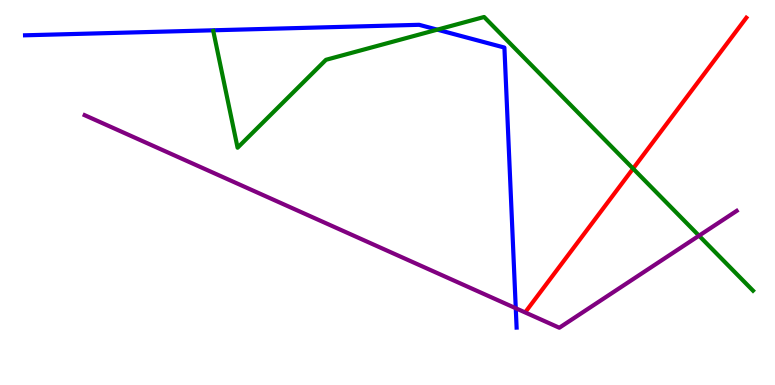[{'lines': ['blue', 'red'], 'intersections': []}, {'lines': ['green', 'red'], 'intersections': [{'x': 8.17, 'y': 5.62}]}, {'lines': ['purple', 'red'], 'intersections': []}, {'lines': ['blue', 'green'], 'intersections': [{'x': 5.64, 'y': 9.23}]}, {'lines': ['blue', 'purple'], 'intersections': [{'x': 6.66, 'y': 1.99}]}, {'lines': ['green', 'purple'], 'intersections': [{'x': 9.02, 'y': 3.88}]}]